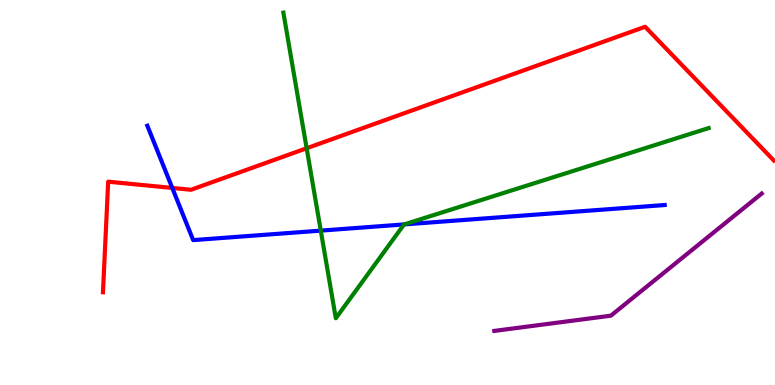[{'lines': ['blue', 'red'], 'intersections': [{'x': 2.22, 'y': 5.12}]}, {'lines': ['green', 'red'], 'intersections': [{'x': 3.96, 'y': 6.15}]}, {'lines': ['purple', 'red'], 'intersections': []}, {'lines': ['blue', 'green'], 'intersections': [{'x': 4.14, 'y': 4.01}, {'x': 5.22, 'y': 4.17}]}, {'lines': ['blue', 'purple'], 'intersections': []}, {'lines': ['green', 'purple'], 'intersections': []}]